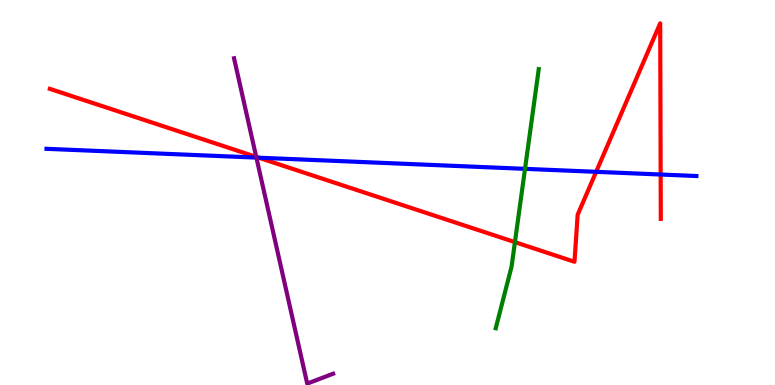[{'lines': ['blue', 'red'], 'intersections': [{'x': 3.34, 'y': 5.9}, {'x': 7.69, 'y': 5.54}, {'x': 8.52, 'y': 5.47}]}, {'lines': ['green', 'red'], 'intersections': [{'x': 6.64, 'y': 3.71}]}, {'lines': ['purple', 'red'], 'intersections': [{'x': 3.31, 'y': 5.93}]}, {'lines': ['blue', 'green'], 'intersections': [{'x': 6.77, 'y': 5.61}]}, {'lines': ['blue', 'purple'], 'intersections': [{'x': 3.31, 'y': 5.91}]}, {'lines': ['green', 'purple'], 'intersections': []}]